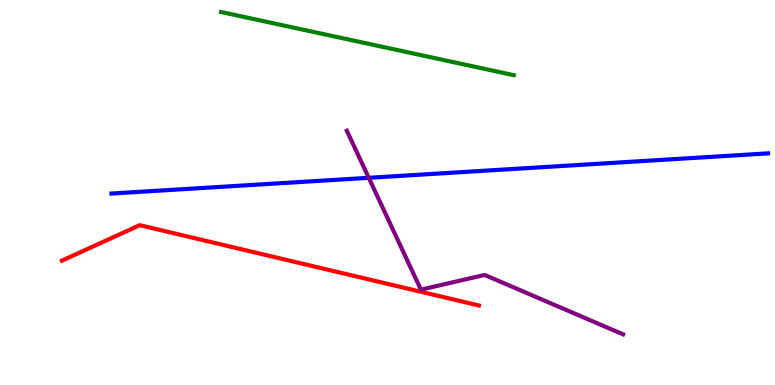[{'lines': ['blue', 'red'], 'intersections': []}, {'lines': ['green', 'red'], 'intersections': []}, {'lines': ['purple', 'red'], 'intersections': []}, {'lines': ['blue', 'green'], 'intersections': []}, {'lines': ['blue', 'purple'], 'intersections': [{'x': 4.76, 'y': 5.38}]}, {'lines': ['green', 'purple'], 'intersections': []}]